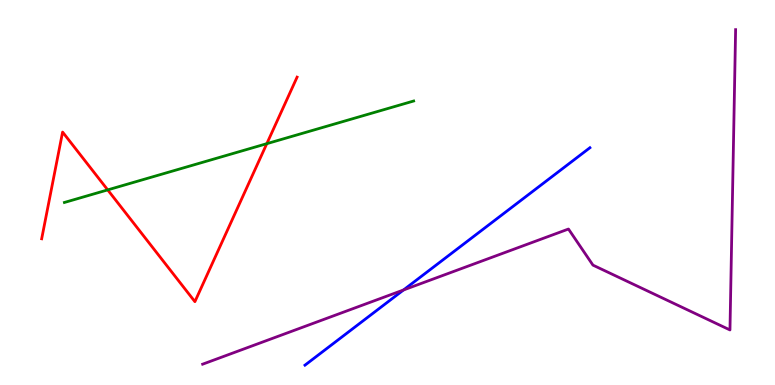[{'lines': ['blue', 'red'], 'intersections': []}, {'lines': ['green', 'red'], 'intersections': [{'x': 1.39, 'y': 5.07}, {'x': 3.44, 'y': 6.27}]}, {'lines': ['purple', 'red'], 'intersections': []}, {'lines': ['blue', 'green'], 'intersections': []}, {'lines': ['blue', 'purple'], 'intersections': [{'x': 5.21, 'y': 2.47}]}, {'lines': ['green', 'purple'], 'intersections': []}]